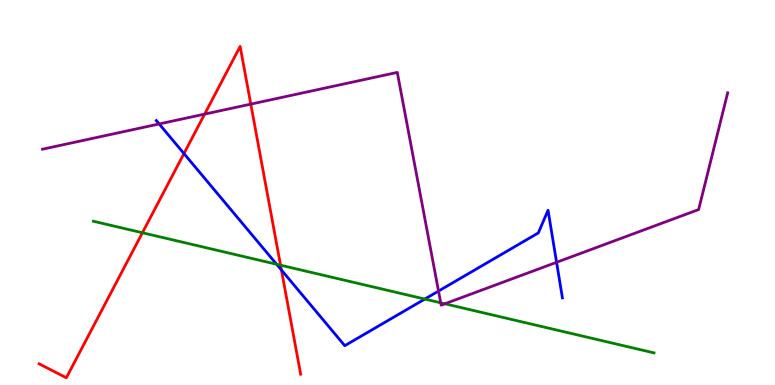[{'lines': ['blue', 'red'], 'intersections': [{'x': 2.37, 'y': 6.01}, {'x': 3.63, 'y': 2.99}]}, {'lines': ['green', 'red'], 'intersections': [{'x': 1.84, 'y': 3.95}, {'x': 3.62, 'y': 3.11}]}, {'lines': ['purple', 'red'], 'intersections': [{'x': 2.64, 'y': 7.04}, {'x': 3.24, 'y': 7.3}]}, {'lines': ['blue', 'green'], 'intersections': [{'x': 3.57, 'y': 3.14}, {'x': 5.48, 'y': 2.23}]}, {'lines': ['blue', 'purple'], 'intersections': [{'x': 2.05, 'y': 6.78}, {'x': 5.66, 'y': 2.44}, {'x': 7.18, 'y': 3.19}]}, {'lines': ['green', 'purple'], 'intersections': [{'x': 5.69, 'y': 2.14}, {'x': 5.74, 'y': 2.11}]}]